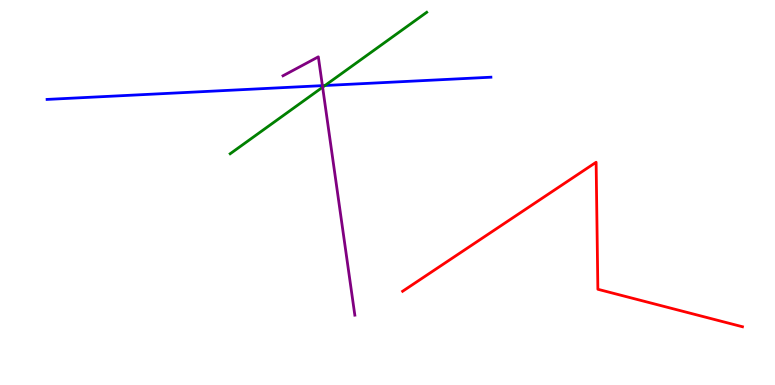[{'lines': ['blue', 'red'], 'intersections': []}, {'lines': ['green', 'red'], 'intersections': []}, {'lines': ['purple', 'red'], 'intersections': []}, {'lines': ['blue', 'green'], 'intersections': [{'x': 4.19, 'y': 7.78}]}, {'lines': ['blue', 'purple'], 'intersections': [{'x': 4.16, 'y': 7.78}]}, {'lines': ['green', 'purple'], 'intersections': [{'x': 4.16, 'y': 7.73}]}]